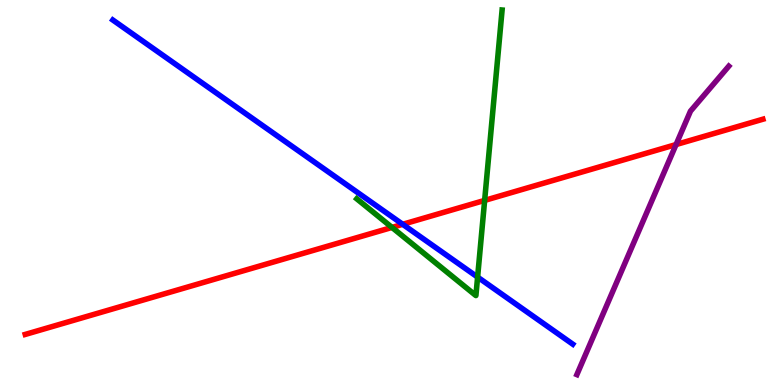[{'lines': ['blue', 'red'], 'intersections': [{'x': 5.2, 'y': 4.17}]}, {'lines': ['green', 'red'], 'intersections': [{'x': 5.06, 'y': 4.09}, {'x': 6.25, 'y': 4.79}]}, {'lines': ['purple', 'red'], 'intersections': [{'x': 8.72, 'y': 6.25}]}, {'lines': ['blue', 'green'], 'intersections': [{'x': 6.16, 'y': 2.8}]}, {'lines': ['blue', 'purple'], 'intersections': []}, {'lines': ['green', 'purple'], 'intersections': []}]